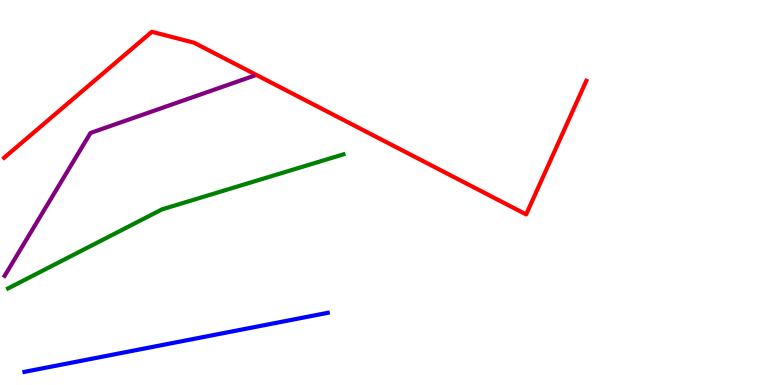[{'lines': ['blue', 'red'], 'intersections': []}, {'lines': ['green', 'red'], 'intersections': []}, {'lines': ['purple', 'red'], 'intersections': []}, {'lines': ['blue', 'green'], 'intersections': []}, {'lines': ['blue', 'purple'], 'intersections': []}, {'lines': ['green', 'purple'], 'intersections': []}]